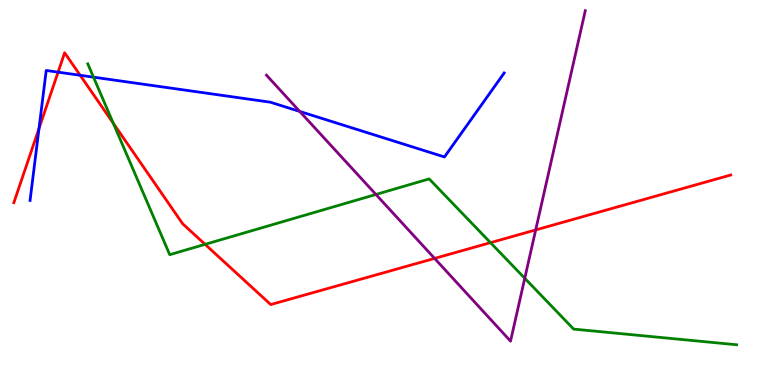[{'lines': ['blue', 'red'], 'intersections': [{'x': 0.503, 'y': 6.66}, {'x': 0.749, 'y': 8.13}, {'x': 1.03, 'y': 8.04}]}, {'lines': ['green', 'red'], 'intersections': [{'x': 1.46, 'y': 6.8}, {'x': 2.65, 'y': 3.65}, {'x': 6.33, 'y': 3.7}]}, {'lines': ['purple', 'red'], 'intersections': [{'x': 5.61, 'y': 3.29}, {'x': 6.91, 'y': 4.03}]}, {'lines': ['blue', 'green'], 'intersections': [{'x': 1.21, 'y': 8.0}]}, {'lines': ['blue', 'purple'], 'intersections': [{'x': 3.87, 'y': 7.11}]}, {'lines': ['green', 'purple'], 'intersections': [{'x': 4.85, 'y': 4.95}, {'x': 6.77, 'y': 2.77}]}]